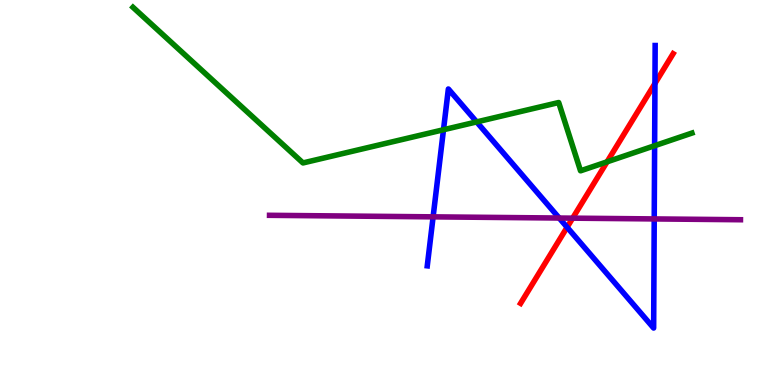[{'lines': ['blue', 'red'], 'intersections': [{'x': 7.32, 'y': 4.1}, {'x': 8.45, 'y': 7.83}]}, {'lines': ['green', 'red'], 'intersections': [{'x': 7.83, 'y': 5.8}]}, {'lines': ['purple', 'red'], 'intersections': [{'x': 7.39, 'y': 4.33}]}, {'lines': ['blue', 'green'], 'intersections': [{'x': 5.72, 'y': 6.63}, {'x': 6.15, 'y': 6.83}, {'x': 8.45, 'y': 6.22}]}, {'lines': ['blue', 'purple'], 'intersections': [{'x': 5.59, 'y': 4.37}, {'x': 7.22, 'y': 4.34}, {'x': 8.44, 'y': 4.31}]}, {'lines': ['green', 'purple'], 'intersections': []}]